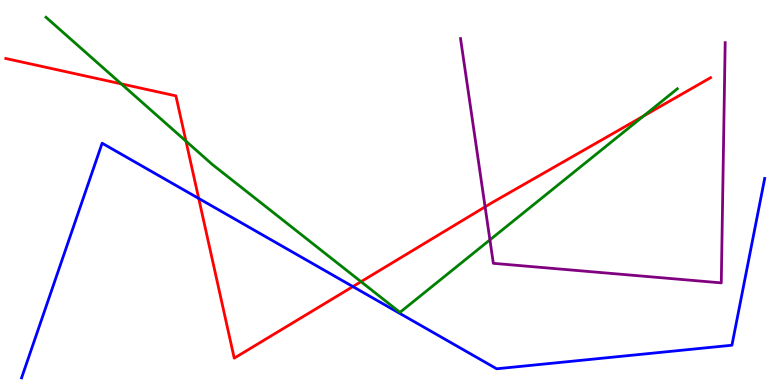[{'lines': ['blue', 'red'], 'intersections': [{'x': 2.56, 'y': 4.85}, {'x': 4.55, 'y': 2.56}]}, {'lines': ['green', 'red'], 'intersections': [{'x': 1.56, 'y': 7.82}, {'x': 2.4, 'y': 6.33}, {'x': 4.66, 'y': 2.68}, {'x': 8.3, 'y': 6.99}]}, {'lines': ['purple', 'red'], 'intersections': [{'x': 6.26, 'y': 4.63}]}, {'lines': ['blue', 'green'], 'intersections': []}, {'lines': ['blue', 'purple'], 'intersections': []}, {'lines': ['green', 'purple'], 'intersections': [{'x': 6.32, 'y': 3.77}]}]